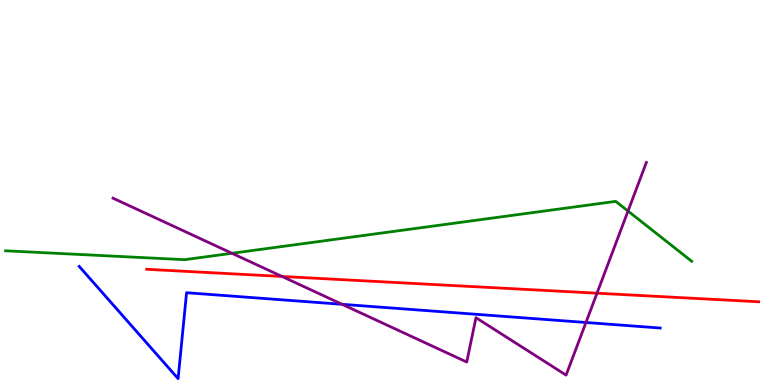[{'lines': ['blue', 'red'], 'intersections': []}, {'lines': ['green', 'red'], 'intersections': []}, {'lines': ['purple', 'red'], 'intersections': [{'x': 3.64, 'y': 2.82}, {'x': 7.7, 'y': 2.38}]}, {'lines': ['blue', 'green'], 'intersections': []}, {'lines': ['blue', 'purple'], 'intersections': [{'x': 4.41, 'y': 2.1}, {'x': 7.56, 'y': 1.62}]}, {'lines': ['green', 'purple'], 'intersections': [{'x': 2.99, 'y': 3.42}, {'x': 8.1, 'y': 4.52}]}]